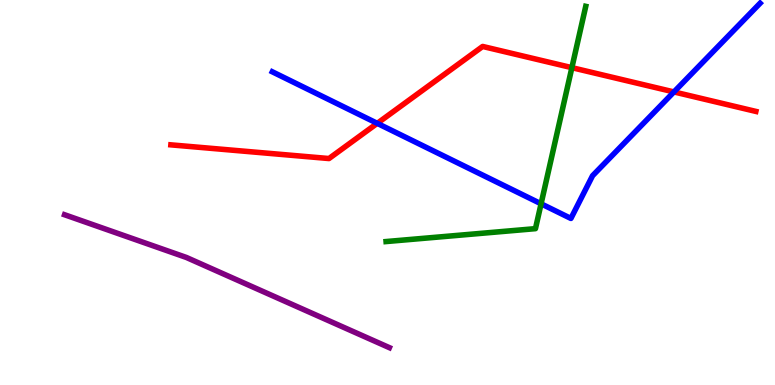[{'lines': ['blue', 'red'], 'intersections': [{'x': 4.87, 'y': 6.8}, {'x': 8.7, 'y': 7.61}]}, {'lines': ['green', 'red'], 'intersections': [{'x': 7.38, 'y': 8.24}]}, {'lines': ['purple', 'red'], 'intersections': []}, {'lines': ['blue', 'green'], 'intersections': [{'x': 6.98, 'y': 4.71}]}, {'lines': ['blue', 'purple'], 'intersections': []}, {'lines': ['green', 'purple'], 'intersections': []}]